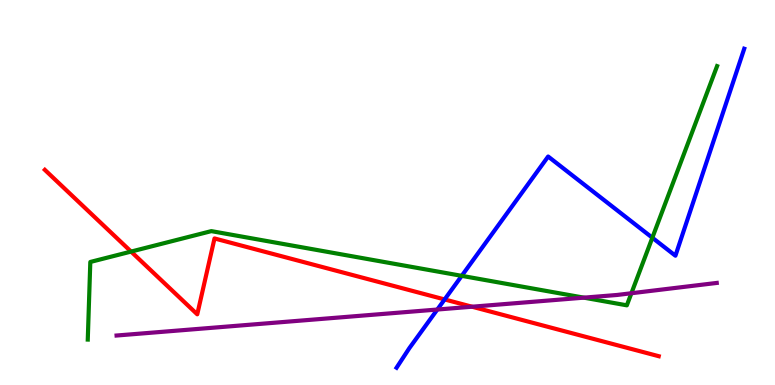[{'lines': ['blue', 'red'], 'intersections': [{'x': 5.74, 'y': 2.22}]}, {'lines': ['green', 'red'], 'intersections': [{'x': 1.69, 'y': 3.47}]}, {'lines': ['purple', 'red'], 'intersections': [{'x': 6.09, 'y': 2.03}]}, {'lines': ['blue', 'green'], 'intersections': [{'x': 5.96, 'y': 2.84}, {'x': 8.42, 'y': 3.83}]}, {'lines': ['blue', 'purple'], 'intersections': [{'x': 5.64, 'y': 1.96}]}, {'lines': ['green', 'purple'], 'intersections': [{'x': 7.53, 'y': 2.27}, {'x': 8.15, 'y': 2.38}]}]